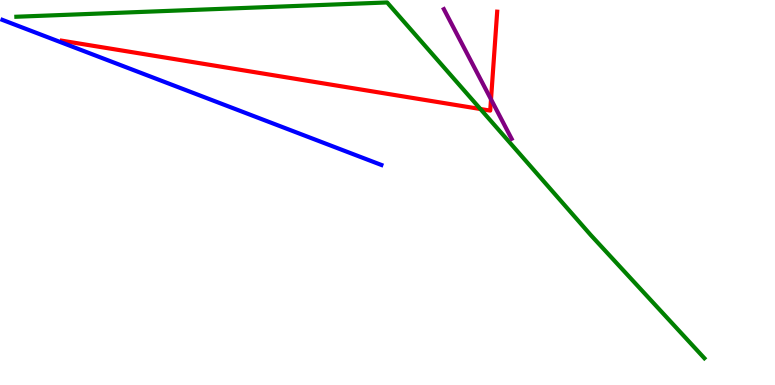[{'lines': ['blue', 'red'], 'intersections': []}, {'lines': ['green', 'red'], 'intersections': [{'x': 6.2, 'y': 7.17}]}, {'lines': ['purple', 'red'], 'intersections': [{'x': 6.34, 'y': 7.42}]}, {'lines': ['blue', 'green'], 'intersections': []}, {'lines': ['blue', 'purple'], 'intersections': []}, {'lines': ['green', 'purple'], 'intersections': []}]